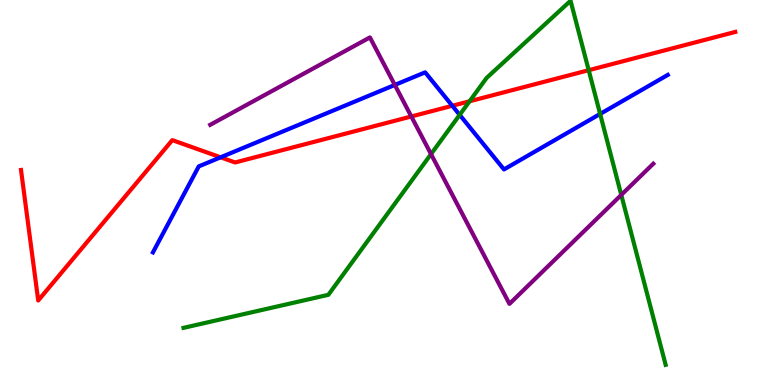[{'lines': ['blue', 'red'], 'intersections': [{'x': 2.85, 'y': 5.91}, {'x': 5.84, 'y': 7.25}]}, {'lines': ['green', 'red'], 'intersections': [{'x': 6.06, 'y': 7.37}, {'x': 7.6, 'y': 8.18}]}, {'lines': ['purple', 'red'], 'intersections': [{'x': 5.31, 'y': 6.97}]}, {'lines': ['blue', 'green'], 'intersections': [{'x': 5.93, 'y': 7.02}, {'x': 7.74, 'y': 7.04}]}, {'lines': ['blue', 'purple'], 'intersections': [{'x': 5.09, 'y': 7.79}]}, {'lines': ['green', 'purple'], 'intersections': [{'x': 5.56, 'y': 6.0}, {'x': 8.02, 'y': 4.94}]}]